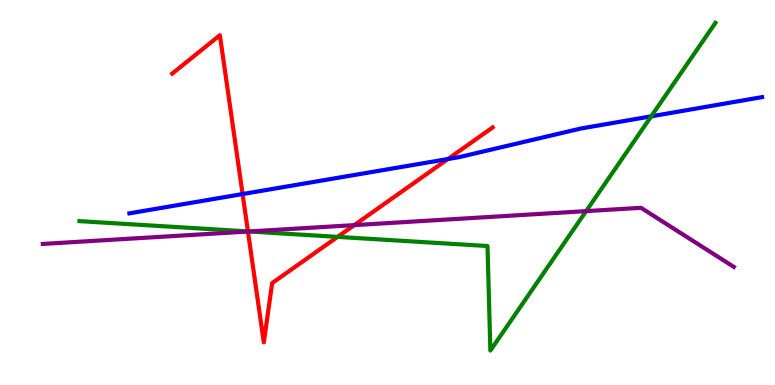[{'lines': ['blue', 'red'], 'intersections': [{'x': 3.13, 'y': 4.96}, {'x': 5.78, 'y': 5.87}]}, {'lines': ['green', 'red'], 'intersections': [{'x': 3.2, 'y': 3.99}, {'x': 4.36, 'y': 3.85}]}, {'lines': ['purple', 'red'], 'intersections': [{'x': 3.2, 'y': 3.99}, {'x': 4.57, 'y': 4.15}]}, {'lines': ['blue', 'green'], 'intersections': [{'x': 8.4, 'y': 6.98}]}, {'lines': ['blue', 'purple'], 'intersections': []}, {'lines': ['green', 'purple'], 'intersections': [{'x': 3.21, 'y': 3.99}, {'x': 7.56, 'y': 4.52}]}]